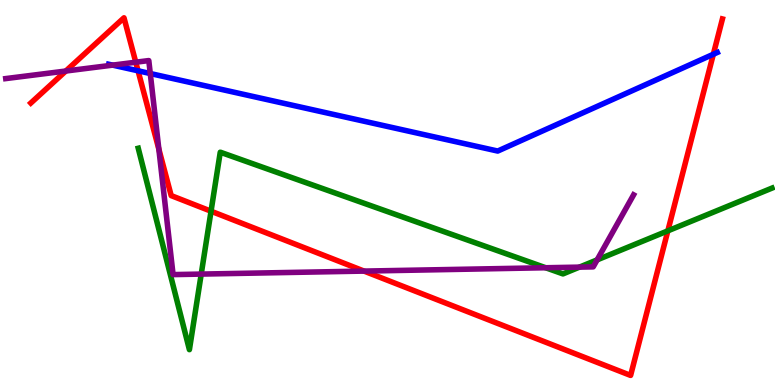[{'lines': ['blue', 'red'], 'intersections': [{'x': 1.78, 'y': 8.16}, {'x': 9.2, 'y': 8.59}]}, {'lines': ['green', 'red'], 'intersections': [{'x': 2.72, 'y': 4.51}, {'x': 8.62, 'y': 4.0}]}, {'lines': ['purple', 'red'], 'intersections': [{'x': 0.849, 'y': 8.16}, {'x': 1.75, 'y': 8.38}, {'x': 2.05, 'y': 6.13}, {'x': 4.7, 'y': 2.96}]}, {'lines': ['blue', 'green'], 'intersections': []}, {'lines': ['blue', 'purple'], 'intersections': [{'x': 1.45, 'y': 8.31}, {'x': 1.94, 'y': 8.09}]}, {'lines': ['green', 'purple'], 'intersections': [{'x': 2.6, 'y': 2.88}, {'x': 7.04, 'y': 3.05}, {'x': 7.48, 'y': 3.06}, {'x': 7.7, 'y': 3.25}]}]